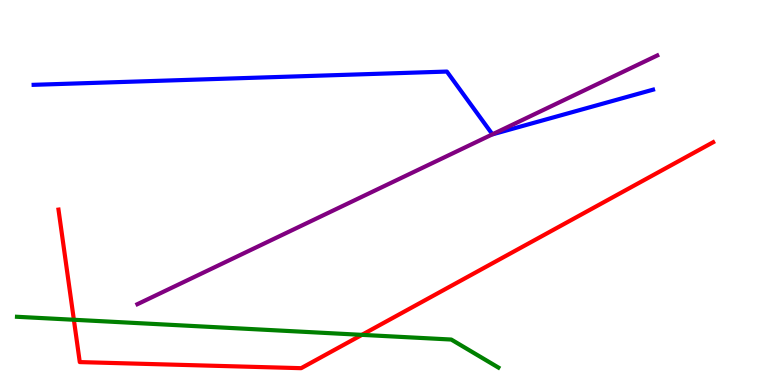[{'lines': ['blue', 'red'], 'intersections': []}, {'lines': ['green', 'red'], 'intersections': [{'x': 0.953, 'y': 1.69}, {'x': 4.67, 'y': 1.3}]}, {'lines': ['purple', 'red'], 'intersections': []}, {'lines': ['blue', 'green'], 'intersections': []}, {'lines': ['blue', 'purple'], 'intersections': [{'x': 6.35, 'y': 6.51}]}, {'lines': ['green', 'purple'], 'intersections': []}]